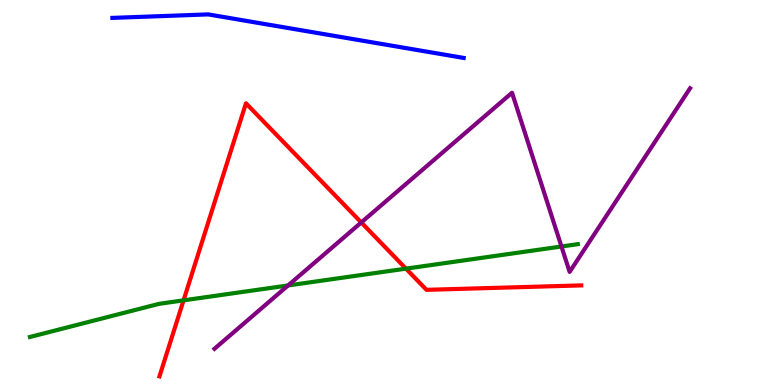[{'lines': ['blue', 'red'], 'intersections': []}, {'lines': ['green', 'red'], 'intersections': [{'x': 2.37, 'y': 2.2}, {'x': 5.24, 'y': 3.02}]}, {'lines': ['purple', 'red'], 'intersections': [{'x': 4.66, 'y': 4.22}]}, {'lines': ['blue', 'green'], 'intersections': []}, {'lines': ['blue', 'purple'], 'intersections': []}, {'lines': ['green', 'purple'], 'intersections': [{'x': 3.72, 'y': 2.59}, {'x': 7.24, 'y': 3.6}]}]